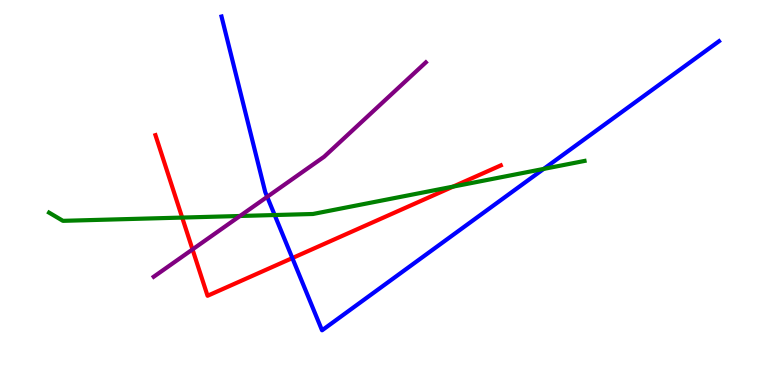[{'lines': ['blue', 'red'], 'intersections': [{'x': 3.77, 'y': 3.3}]}, {'lines': ['green', 'red'], 'intersections': [{'x': 2.35, 'y': 4.35}, {'x': 5.85, 'y': 5.15}]}, {'lines': ['purple', 'red'], 'intersections': [{'x': 2.48, 'y': 3.52}]}, {'lines': ['blue', 'green'], 'intersections': [{'x': 3.54, 'y': 4.41}, {'x': 7.02, 'y': 5.61}]}, {'lines': ['blue', 'purple'], 'intersections': [{'x': 3.45, 'y': 4.89}]}, {'lines': ['green', 'purple'], 'intersections': [{'x': 3.1, 'y': 4.39}]}]